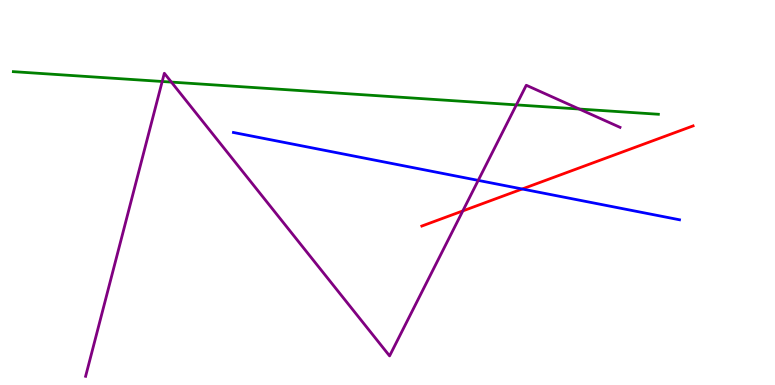[{'lines': ['blue', 'red'], 'intersections': [{'x': 6.74, 'y': 5.09}]}, {'lines': ['green', 'red'], 'intersections': []}, {'lines': ['purple', 'red'], 'intersections': [{'x': 5.97, 'y': 4.52}]}, {'lines': ['blue', 'green'], 'intersections': []}, {'lines': ['blue', 'purple'], 'intersections': [{'x': 6.17, 'y': 5.31}]}, {'lines': ['green', 'purple'], 'intersections': [{'x': 2.09, 'y': 7.88}, {'x': 2.21, 'y': 7.87}, {'x': 6.66, 'y': 7.28}, {'x': 7.47, 'y': 7.17}]}]